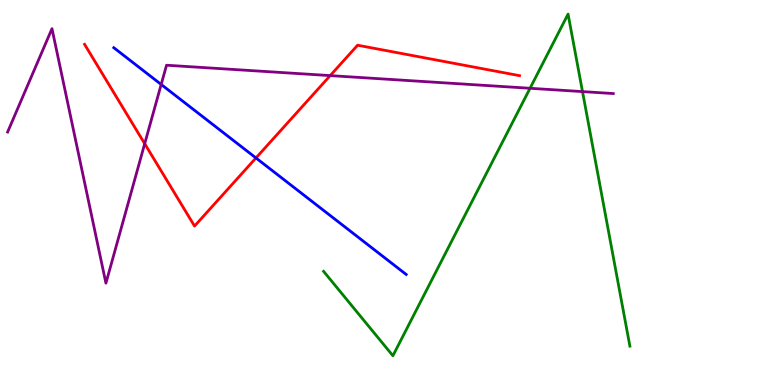[{'lines': ['blue', 'red'], 'intersections': [{'x': 3.3, 'y': 5.9}]}, {'lines': ['green', 'red'], 'intersections': []}, {'lines': ['purple', 'red'], 'intersections': [{'x': 1.87, 'y': 6.27}, {'x': 4.26, 'y': 8.04}]}, {'lines': ['blue', 'green'], 'intersections': []}, {'lines': ['blue', 'purple'], 'intersections': [{'x': 2.08, 'y': 7.81}]}, {'lines': ['green', 'purple'], 'intersections': [{'x': 6.84, 'y': 7.71}, {'x': 7.52, 'y': 7.62}]}]